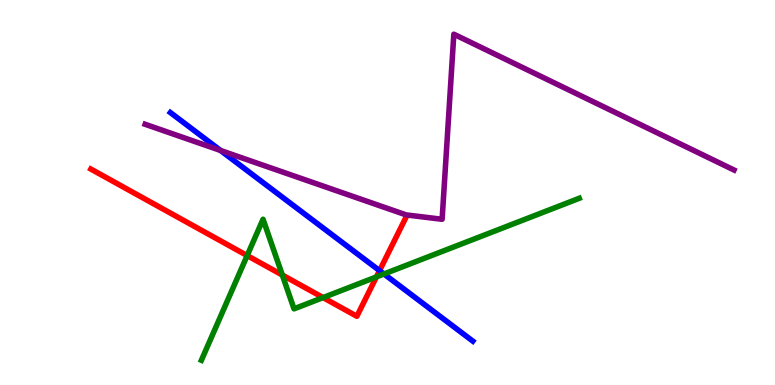[{'lines': ['blue', 'red'], 'intersections': [{'x': 4.9, 'y': 2.97}]}, {'lines': ['green', 'red'], 'intersections': [{'x': 3.19, 'y': 3.36}, {'x': 3.64, 'y': 2.86}, {'x': 4.17, 'y': 2.27}, {'x': 4.86, 'y': 2.81}]}, {'lines': ['purple', 'red'], 'intersections': []}, {'lines': ['blue', 'green'], 'intersections': [{'x': 4.95, 'y': 2.88}]}, {'lines': ['blue', 'purple'], 'intersections': [{'x': 2.85, 'y': 6.09}]}, {'lines': ['green', 'purple'], 'intersections': []}]